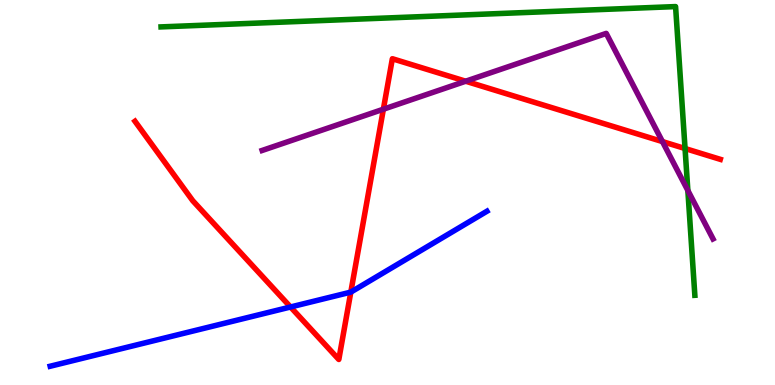[{'lines': ['blue', 'red'], 'intersections': [{'x': 3.75, 'y': 2.03}, {'x': 4.53, 'y': 2.41}]}, {'lines': ['green', 'red'], 'intersections': [{'x': 8.84, 'y': 6.14}]}, {'lines': ['purple', 'red'], 'intersections': [{'x': 4.95, 'y': 7.16}, {'x': 6.01, 'y': 7.89}, {'x': 8.55, 'y': 6.32}]}, {'lines': ['blue', 'green'], 'intersections': []}, {'lines': ['blue', 'purple'], 'intersections': []}, {'lines': ['green', 'purple'], 'intersections': [{'x': 8.88, 'y': 5.05}]}]